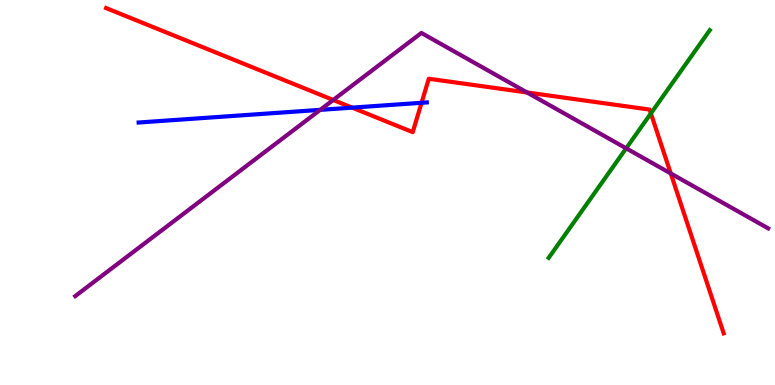[{'lines': ['blue', 'red'], 'intersections': [{'x': 4.54, 'y': 7.2}, {'x': 5.44, 'y': 7.33}]}, {'lines': ['green', 'red'], 'intersections': [{'x': 8.4, 'y': 7.05}]}, {'lines': ['purple', 'red'], 'intersections': [{'x': 4.3, 'y': 7.4}, {'x': 6.8, 'y': 7.6}, {'x': 8.66, 'y': 5.49}]}, {'lines': ['blue', 'green'], 'intersections': []}, {'lines': ['blue', 'purple'], 'intersections': [{'x': 4.13, 'y': 7.15}]}, {'lines': ['green', 'purple'], 'intersections': [{'x': 8.08, 'y': 6.15}]}]